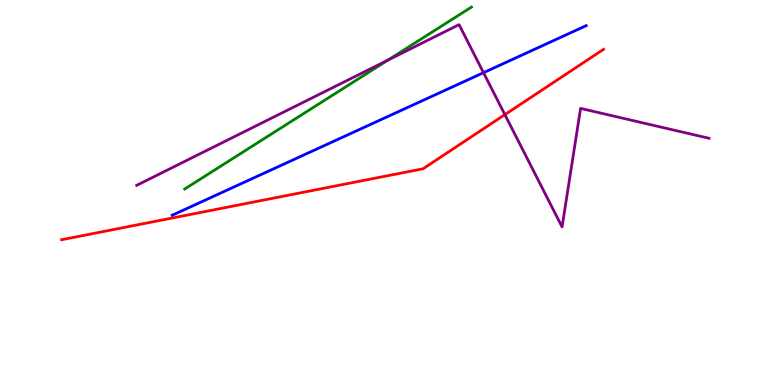[{'lines': ['blue', 'red'], 'intersections': []}, {'lines': ['green', 'red'], 'intersections': []}, {'lines': ['purple', 'red'], 'intersections': [{'x': 6.51, 'y': 7.02}]}, {'lines': ['blue', 'green'], 'intersections': []}, {'lines': ['blue', 'purple'], 'intersections': [{'x': 6.24, 'y': 8.11}]}, {'lines': ['green', 'purple'], 'intersections': [{'x': 5.0, 'y': 8.44}]}]